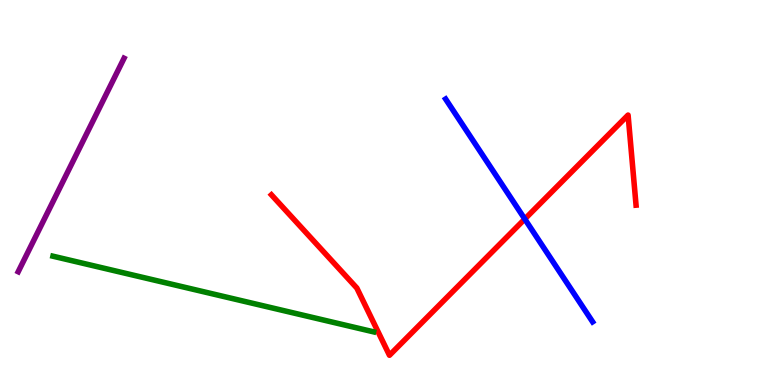[{'lines': ['blue', 'red'], 'intersections': [{'x': 6.77, 'y': 4.31}]}, {'lines': ['green', 'red'], 'intersections': []}, {'lines': ['purple', 'red'], 'intersections': []}, {'lines': ['blue', 'green'], 'intersections': []}, {'lines': ['blue', 'purple'], 'intersections': []}, {'lines': ['green', 'purple'], 'intersections': []}]